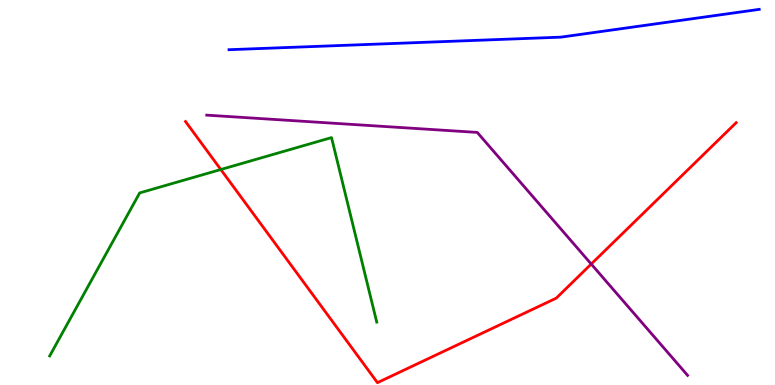[{'lines': ['blue', 'red'], 'intersections': []}, {'lines': ['green', 'red'], 'intersections': [{'x': 2.85, 'y': 5.6}]}, {'lines': ['purple', 'red'], 'intersections': [{'x': 7.63, 'y': 3.14}]}, {'lines': ['blue', 'green'], 'intersections': []}, {'lines': ['blue', 'purple'], 'intersections': []}, {'lines': ['green', 'purple'], 'intersections': []}]